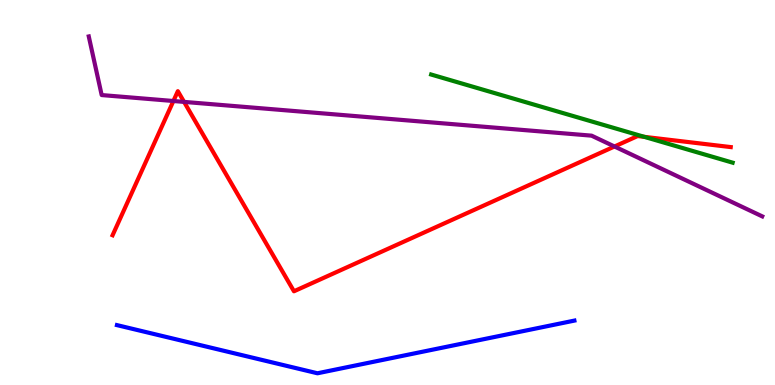[{'lines': ['blue', 'red'], 'intersections': []}, {'lines': ['green', 'red'], 'intersections': [{'x': 8.31, 'y': 6.45}]}, {'lines': ['purple', 'red'], 'intersections': [{'x': 2.24, 'y': 7.38}, {'x': 2.38, 'y': 7.35}, {'x': 7.93, 'y': 6.19}]}, {'lines': ['blue', 'green'], 'intersections': []}, {'lines': ['blue', 'purple'], 'intersections': []}, {'lines': ['green', 'purple'], 'intersections': []}]